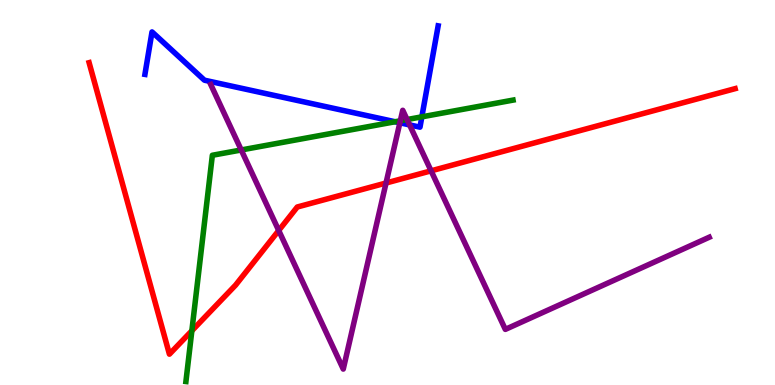[{'lines': ['blue', 'red'], 'intersections': []}, {'lines': ['green', 'red'], 'intersections': [{'x': 2.48, 'y': 1.41}]}, {'lines': ['purple', 'red'], 'intersections': [{'x': 3.6, 'y': 4.01}, {'x': 4.98, 'y': 5.25}, {'x': 5.56, 'y': 5.56}]}, {'lines': ['blue', 'green'], 'intersections': [{'x': 5.1, 'y': 6.84}, {'x': 5.44, 'y': 6.97}]}, {'lines': ['blue', 'purple'], 'intersections': [{'x': 5.16, 'y': 6.81}, {'x': 5.28, 'y': 6.76}]}, {'lines': ['green', 'purple'], 'intersections': [{'x': 3.11, 'y': 6.1}, {'x': 5.17, 'y': 6.86}, {'x': 5.25, 'y': 6.89}]}]